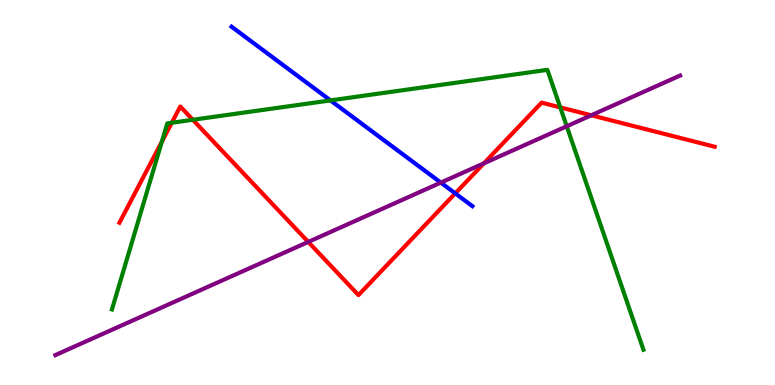[{'lines': ['blue', 'red'], 'intersections': [{'x': 5.87, 'y': 4.98}]}, {'lines': ['green', 'red'], 'intersections': [{'x': 2.09, 'y': 6.32}, {'x': 2.22, 'y': 6.81}, {'x': 2.49, 'y': 6.89}, {'x': 7.23, 'y': 7.21}]}, {'lines': ['purple', 'red'], 'intersections': [{'x': 3.98, 'y': 3.72}, {'x': 6.24, 'y': 5.76}, {'x': 7.63, 'y': 7.01}]}, {'lines': ['blue', 'green'], 'intersections': [{'x': 4.26, 'y': 7.39}]}, {'lines': ['blue', 'purple'], 'intersections': [{'x': 5.69, 'y': 5.26}]}, {'lines': ['green', 'purple'], 'intersections': [{'x': 7.31, 'y': 6.72}]}]